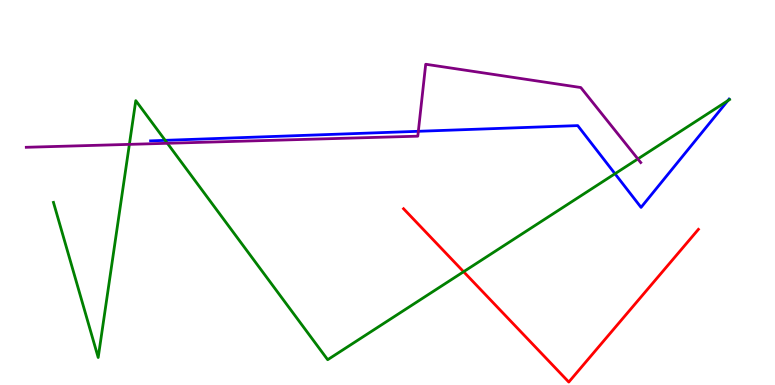[{'lines': ['blue', 'red'], 'intersections': []}, {'lines': ['green', 'red'], 'intersections': [{'x': 5.98, 'y': 2.94}]}, {'lines': ['purple', 'red'], 'intersections': []}, {'lines': ['blue', 'green'], 'intersections': [{'x': 2.13, 'y': 6.35}, {'x': 7.94, 'y': 5.49}, {'x': 9.39, 'y': 7.38}]}, {'lines': ['blue', 'purple'], 'intersections': [{'x': 5.4, 'y': 6.59}]}, {'lines': ['green', 'purple'], 'intersections': [{'x': 1.67, 'y': 6.25}, {'x': 2.16, 'y': 6.28}, {'x': 8.23, 'y': 5.87}]}]